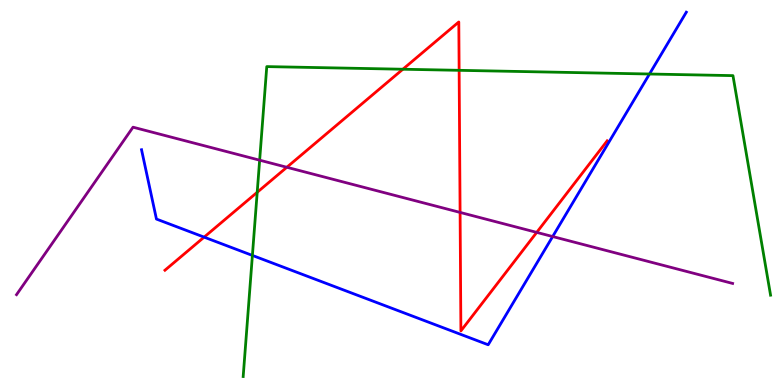[{'lines': ['blue', 'red'], 'intersections': [{'x': 2.63, 'y': 3.84}]}, {'lines': ['green', 'red'], 'intersections': [{'x': 3.32, 'y': 5.01}, {'x': 5.2, 'y': 8.2}, {'x': 5.92, 'y': 8.17}]}, {'lines': ['purple', 'red'], 'intersections': [{'x': 3.7, 'y': 5.66}, {'x': 5.94, 'y': 4.48}, {'x': 6.93, 'y': 3.96}]}, {'lines': ['blue', 'green'], 'intersections': [{'x': 3.26, 'y': 3.37}, {'x': 8.38, 'y': 8.08}]}, {'lines': ['blue', 'purple'], 'intersections': [{'x': 7.13, 'y': 3.86}]}, {'lines': ['green', 'purple'], 'intersections': [{'x': 3.35, 'y': 5.84}]}]